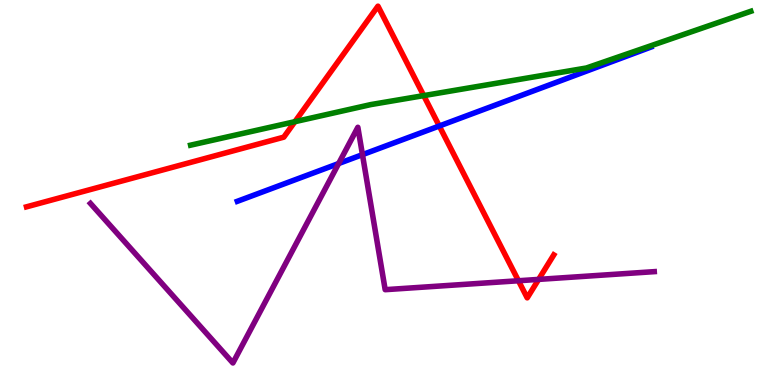[{'lines': ['blue', 'red'], 'intersections': [{'x': 5.67, 'y': 6.73}]}, {'lines': ['green', 'red'], 'intersections': [{'x': 3.81, 'y': 6.84}, {'x': 5.47, 'y': 7.52}]}, {'lines': ['purple', 'red'], 'intersections': [{'x': 6.69, 'y': 2.71}, {'x': 6.95, 'y': 2.74}]}, {'lines': ['blue', 'green'], 'intersections': []}, {'lines': ['blue', 'purple'], 'intersections': [{'x': 4.37, 'y': 5.75}, {'x': 4.68, 'y': 5.98}]}, {'lines': ['green', 'purple'], 'intersections': []}]